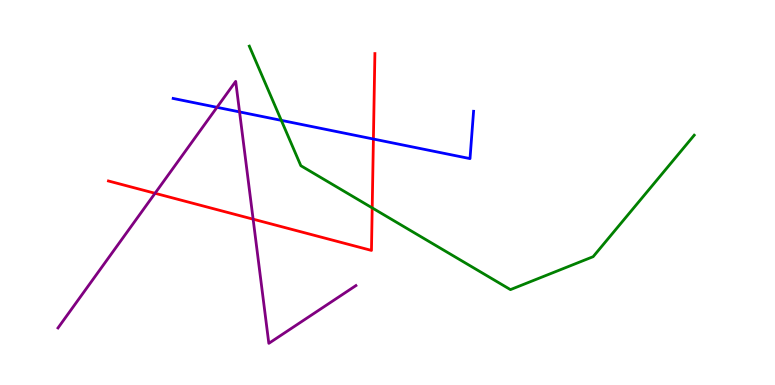[{'lines': ['blue', 'red'], 'intersections': [{'x': 4.82, 'y': 6.39}]}, {'lines': ['green', 'red'], 'intersections': [{'x': 4.8, 'y': 4.6}]}, {'lines': ['purple', 'red'], 'intersections': [{'x': 2.0, 'y': 4.98}, {'x': 3.27, 'y': 4.31}]}, {'lines': ['blue', 'green'], 'intersections': [{'x': 3.63, 'y': 6.87}]}, {'lines': ['blue', 'purple'], 'intersections': [{'x': 2.8, 'y': 7.21}, {'x': 3.09, 'y': 7.09}]}, {'lines': ['green', 'purple'], 'intersections': []}]